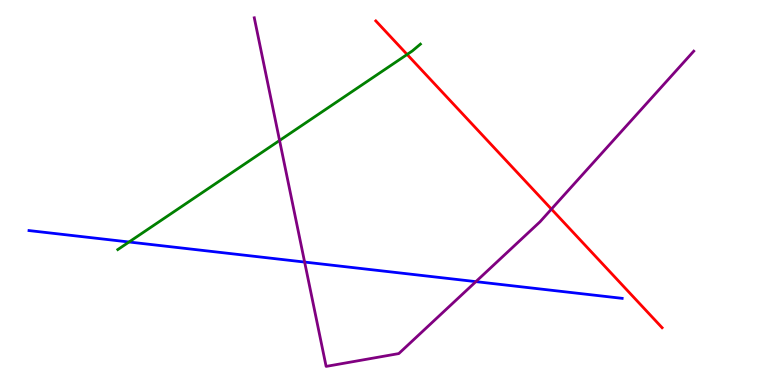[{'lines': ['blue', 'red'], 'intersections': []}, {'lines': ['green', 'red'], 'intersections': [{'x': 5.25, 'y': 8.59}]}, {'lines': ['purple', 'red'], 'intersections': [{'x': 7.12, 'y': 4.57}]}, {'lines': ['blue', 'green'], 'intersections': [{'x': 1.66, 'y': 3.71}]}, {'lines': ['blue', 'purple'], 'intersections': [{'x': 3.93, 'y': 3.19}, {'x': 6.14, 'y': 2.68}]}, {'lines': ['green', 'purple'], 'intersections': [{'x': 3.61, 'y': 6.35}]}]